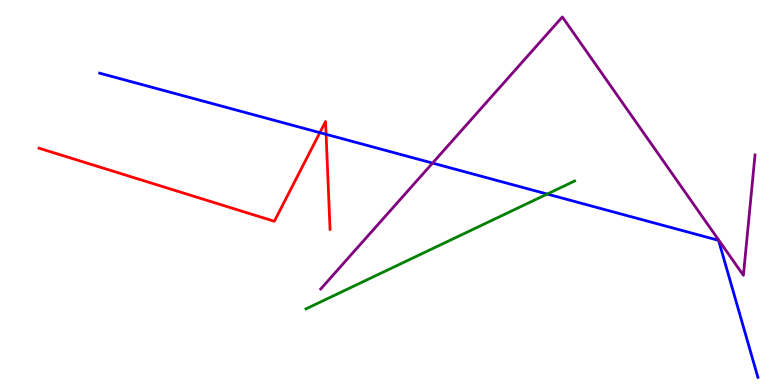[{'lines': ['blue', 'red'], 'intersections': [{'x': 4.13, 'y': 6.55}, {'x': 4.21, 'y': 6.51}]}, {'lines': ['green', 'red'], 'intersections': []}, {'lines': ['purple', 'red'], 'intersections': []}, {'lines': ['blue', 'green'], 'intersections': [{'x': 7.06, 'y': 4.96}]}, {'lines': ['blue', 'purple'], 'intersections': [{'x': 5.58, 'y': 5.76}]}, {'lines': ['green', 'purple'], 'intersections': []}]